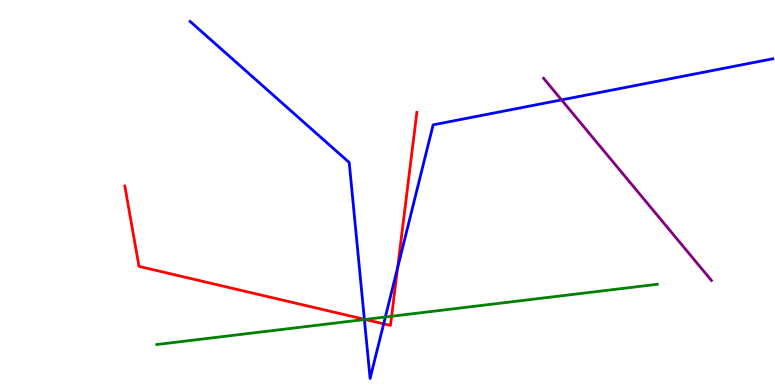[{'lines': ['blue', 'red'], 'intersections': [{'x': 4.7, 'y': 1.71}, {'x': 4.95, 'y': 1.59}, {'x': 5.13, 'y': 3.05}]}, {'lines': ['green', 'red'], 'intersections': [{'x': 4.71, 'y': 1.7}, {'x': 5.05, 'y': 1.79}]}, {'lines': ['purple', 'red'], 'intersections': []}, {'lines': ['blue', 'green'], 'intersections': [{'x': 4.7, 'y': 1.7}, {'x': 4.97, 'y': 1.77}]}, {'lines': ['blue', 'purple'], 'intersections': [{'x': 7.25, 'y': 7.41}]}, {'lines': ['green', 'purple'], 'intersections': []}]